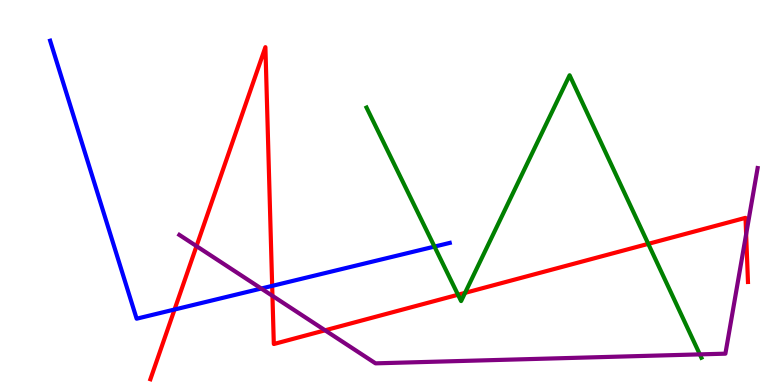[{'lines': ['blue', 'red'], 'intersections': [{'x': 2.25, 'y': 1.96}, {'x': 3.51, 'y': 2.57}]}, {'lines': ['green', 'red'], 'intersections': [{'x': 5.91, 'y': 2.34}, {'x': 6.0, 'y': 2.39}, {'x': 8.36, 'y': 3.67}]}, {'lines': ['purple', 'red'], 'intersections': [{'x': 2.54, 'y': 3.61}, {'x': 3.52, 'y': 2.32}, {'x': 4.19, 'y': 1.42}, {'x': 9.63, 'y': 3.92}]}, {'lines': ['blue', 'green'], 'intersections': [{'x': 5.61, 'y': 3.59}]}, {'lines': ['blue', 'purple'], 'intersections': [{'x': 3.37, 'y': 2.51}]}, {'lines': ['green', 'purple'], 'intersections': [{'x': 9.03, 'y': 0.795}]}]